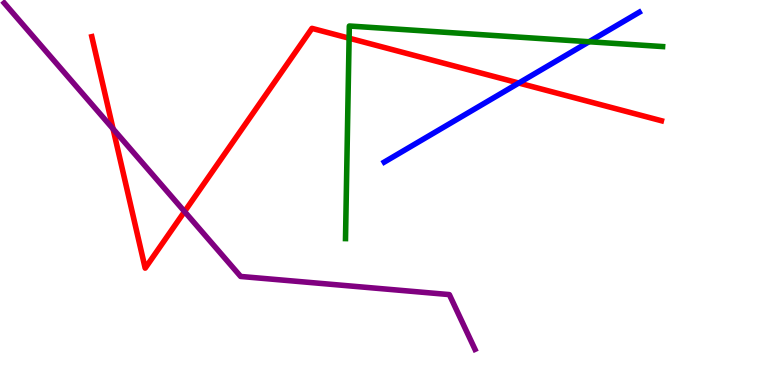[{'lines': ['blue', 'red'], 'intersections': [{'x': 6.69, 'y': 7.84}]}, {'lines': ['green', 'red'], 'intersections': [{'x': 4.5, 'y': 9.01}]}, {'lines': ['purple', 'red'], 'intersections': [{'x': 1.46, 'y': 6.65}, {'x': 2.38, 'y': 4.5}]}, {'lines': ['blue', 'green'], 'intersections': [{'x': 7.6, 'y': 8.92}]}, {'lines': ['blue', 'purple'], 'intersections': []}, {'lines': ['green', 'purple'], 'intersections': []}]